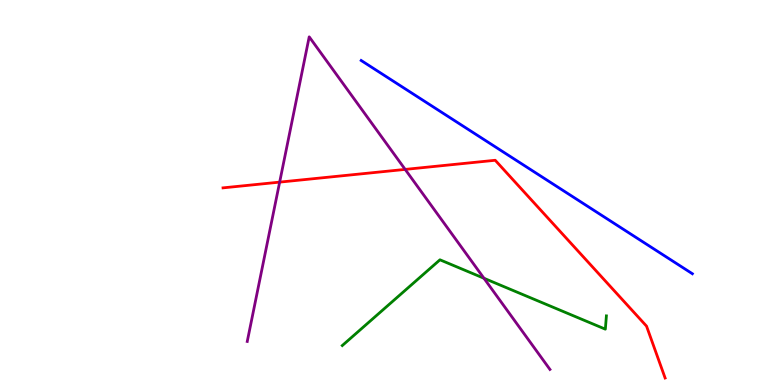[{'lines': ['blue', 'red'], 'intersections': []}, {'lines': ['green', 'red'], 'intersections': []}, {'lines': ['purple', 'red'], 'intersections': [{'x': 3.61, 'y': 5.27}, {'x': 5.23, 'y': 5.6}]}, {'lines': ['blue', 'green'], 'intersections': []}, {'lines': ['blue', 'purple'], 'intersections': []}, {'lines': ['green', 'purple'], 'intersections': [{'x': 6.24, 'y': 2.77}]}]